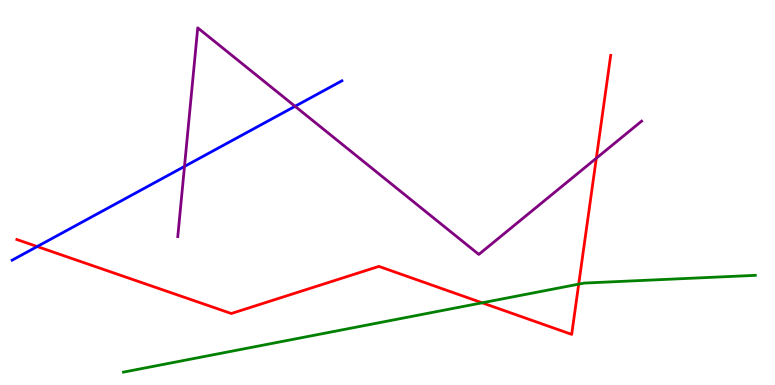[{'lines': ['blue', 'red'], 'intersections': [{'x': 0.48, 'y': 3.6}]}, {'lines': ['green', 'red'], 'intersections': [{'x': 6.22, 'y': 2.13}, {'x': 7.47, 'y': 2.62}]}, {'lines': ['purple', 'red'], 'intersections': [{'x': 7.69, 'y': 5.89}]}, {'lines': ['blue', 'green'], 'intersections': []}, {'lines': ['blue', 'purple'], 'intersections': [{'x': 2.38, 'y': 5.68}, {'x': 3.81, 'y': 7.24}]}, {'lines': ['green', 'purple'], 'intersections': []}]